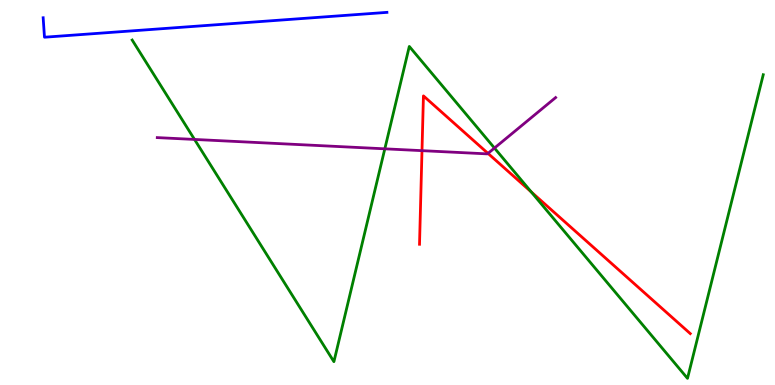[{'lines': ['blue', 'red'], 'intersections': []}, {'lines': ['green', 'red'], 'intersections': [{'x': 6.85, 'y': 5.02}]}, {'lines': ['purple', 'red'], 'intersections': [{'x': 5.45, 'y': 6.09}, {'x': 6.3, 'y': 6.02}]}, {'lines': ['blue', 'green'], 'intersections': []}, {'lines': ['blue', 'purple'], 'intersections': []}, {'lines': ['green', 'purple'], 'intersections': [{'x': 2.51, 'y': 6.38}, {'x': 4.97, 'y': 6.13}, {'x': 6.38, 'y': 6.15}]}]